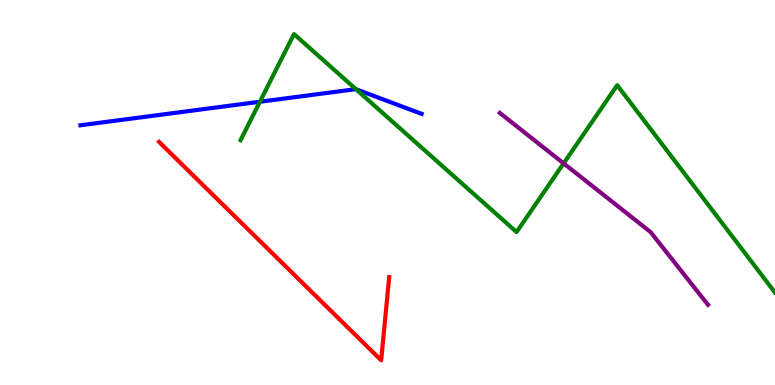[{'lines': ['blue', 'red'], 'intersections': []}, {'lines': ['green', 'red'], 'intersections': []}, {'lines': ['purple', 'red'], 'intersections': []}, {'lines': ['blue', 'green'], 'intersections': [{'x': 3.35, 'y': 7.36}, {'x': 4.59, 'y': 7.68}]}, {'lines': ['blue', 'purple'], 'intersections': []}, {'lines': ['green', 'purple'], 'intersections': [{'x': 7.27, 'y': 5.76}]}]